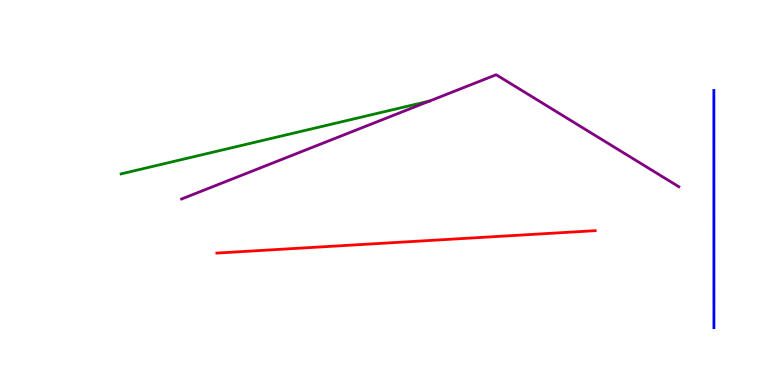[{'lines': ['blue', 'red'], 'intersections': []}, {'lines': ['green', 'red'], 'intersections': []}, {'lines': ['purple', 'red'], 'intersections': []}, {'lines': ['blue', 'green'], 'intersections': []}, {'lines': ['blue', 'purple'], 'intersections': []}, {'lines': ['green', 'purple'], 'intersections': []}]